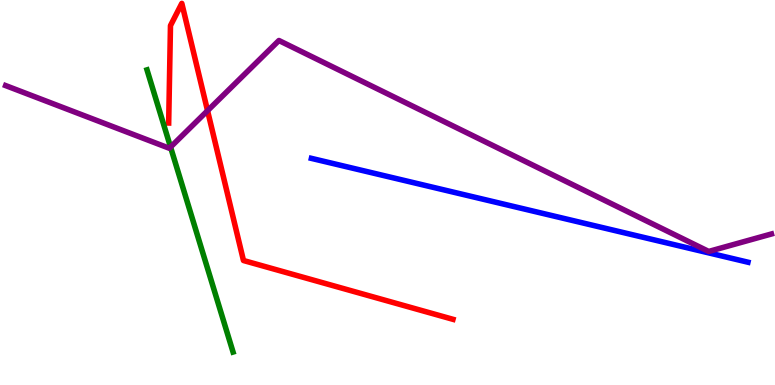[{'lines': ['blue', 'red'], 'intersections': []}, {'lines': ['green', 'red'], 'intersections': []}, {'lines': ['purple', 'red'], 'intersections': [{'x': 2.68, 'y': 7.12}]}, {'lines': ['blue', 'green'], 'intersections': []}, {'lines': ['blue', 'purple'], 'intersections': []}, {'lines': ['green', 'purple'], 'intersections': [{'x': 2.2, 'y': 6.18}]}]